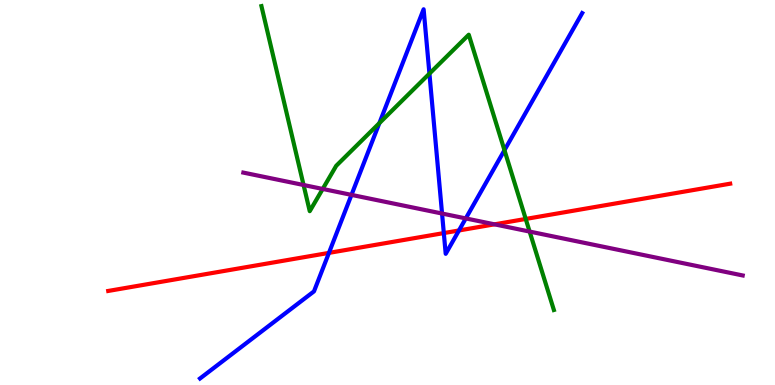[{'lines': ['blue', 'red'], 'intersections': [{'x': 4.24, 'y': 3.43}, {'x': 5.73, 'y': 3.95}, {'x': 5.92, 'y': 4.01}]}, {'lines': ['green', 'red'], 'intersections': [{'x': 6.78, 'y': 4.31}]}, {'lines': ['purple', 'red'], 'intersections': [{'x': 6.38, 'y': 4.17}]}, {'lines': ['blue', 'green'], 'intersections': [{'x': 4.9, 'y': 6.8}, {'x': 5.54, 'y': 8.09}, {'x': 6.51, 'y': 6.1}]}, {'lines': ['blue', 'purple'], 'intersections': [{'x': 4.54, 'y': 4.94}, {'x': 5.7, 'y': 4.45}, {'x': 6.01, 'y': 4.33}]}, {'lines': ['green', 'purple'], 'intersections': [{'x': 3.92, 'y': 5.19}, {'x': 4.16, 'y': 5.09}, {'x': 6.83, 'y': 3.99}]}]